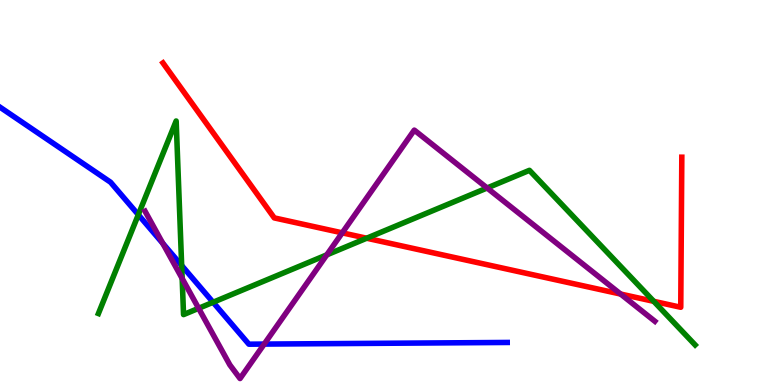[{'lines': ['blue', 'red'], 'intersections': []}, {'lines': ['green', 'red'], 'intersections': [{'x': 4.73, 'y': 3.81}, {'x': 8.44, 'y': 2.17}]}, {'lines': ['purple', 'red'], 'intersections': [{'x': 4.42, 'y': 3.95}, {'x': 8.01, 'y': 2.36}]}, {'lines': ['blue', 'green'], 'intersections': [{'x': 1.78, 'y': 4.42}, {'x': 2.34, 'y': 3.1}, {'x': 2.75, 'y': 2.15}]}, {'lines': ['blue', 'purple'], 'intersections': [{'x': 2.1, 'y': 3.68}, {'x': 3.41, 'y': 1.06}]}, {'lines': ['green', 'purple'], 'intersections': [{'x': 2.35, 'y': 2.77}, {'x': 2.56, 'y': 1.99}, {'x': 4.22, 'y': 3.38}, {'x': 6.29, 'y': 5.12}]}]